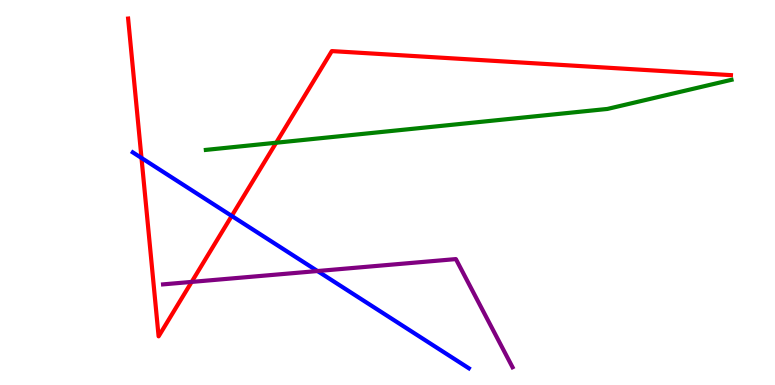[{'lines': ['blue', 'red'], 'intersections': [{'x': 1.83, 'y': 5.9}, {'x': 2.99, 'y': 4.39}]}, {'lines': ['green', 'red'], 'intersections': [{'x': 3.56, 'y': 6.29}]}, {'lines': ['purple', 'red'], 'intersections': [{'x': 2.47, 'y': 2.68}]}, {'lines': ['blue', 'green'], 'intersections': []}, {'lines': ['blue', 'purple'], 'intersections': [{'x': 4.1, 'y': 2.96}]}, {'lines': ['green', 'purple'], 'intersections': []}]